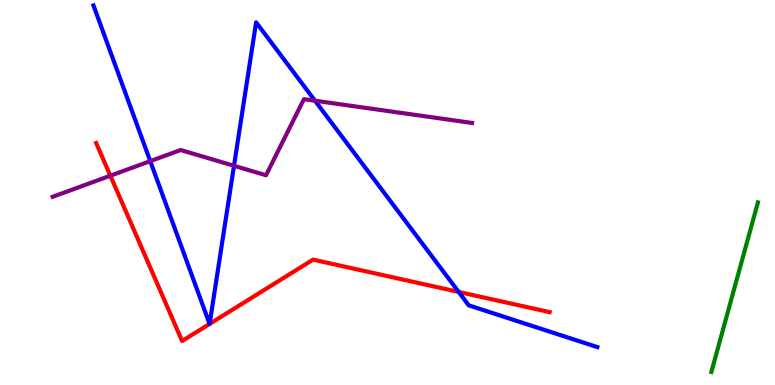[{'lines': ['blue', 'red'], 'intersections': [{'x': 2.7, 'y': 1.59}, {'x': 2.7, 'y': 1.59}, {'x': 5.92, 'y': 2.42}]}, {'lines': ['green', 'red'], 'intersections': []}, {'lines': ['purple', 'red'], 'intersections': [{'x': 1.42, 'y': 5.44}]}, {'lines': ['blue', 'green'], 'intersections': []}, {'lines': ['blue', 'purple'], 'intersections': [{'x': 1.94, 'y': 5.81}, {'x': 3.02, 'y': 5.69}, {'x': 4.06, 'y': 7.38}]}, {'lines': ['green', 'purple'], 'intersections': []}]